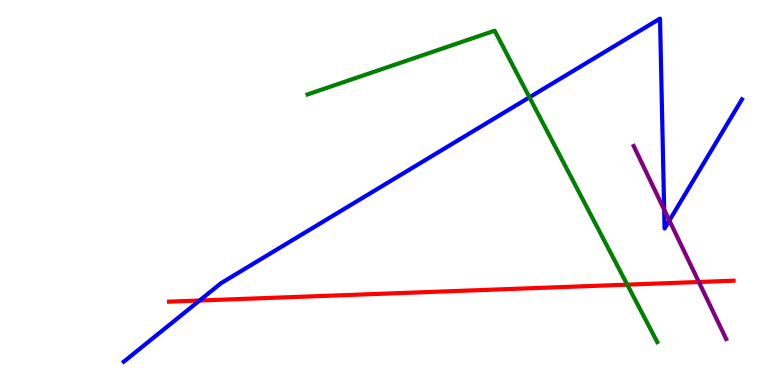[{'lines': ['blue', 'red'], 'intersections': [{'x': 2.58, 'y': 2.19}]}, {'lines': ['green', 'red'], 'intersections': [{'x': 8.09, 'y': 2.61}]}, {'lines': ['purple', 'red'], 'intersections': [{'x': 9.02, 'y': 2.68}]}, {'lines': ['blue', 'green'], 'intersections': [{'x': 6.83, 'y': 7.47}]}, {'lines': ['blue', 'purple'], 'intersections': [{'x': 8.57, 'y': 4.56}, {'x': 8.64, 'y': 4.27}]}, {'lines': ['green', 'purple'], 'intersections': []}]